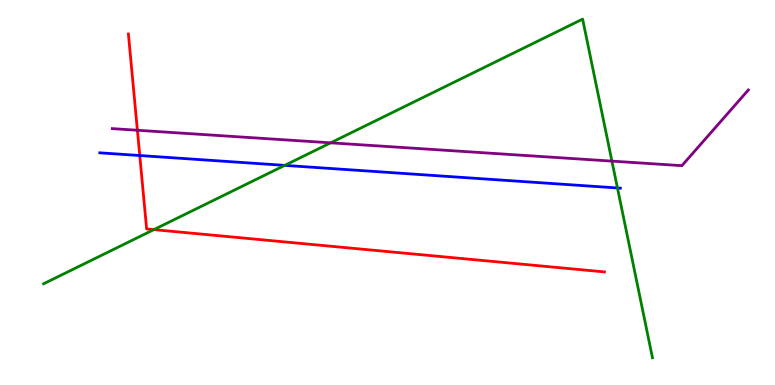[{'lines': ['blue', 'red'], 'intersections': [{'x': 1.8, 'y': 5.96}]}, {'lines': ['green', 'red'], 'intersections': [{'x': 1.99, 'y': 4.04}]}, {'lines': ['purple', 'red'], 'intersections': [{'x': 1.77, 'y': 6.62}]}, {'lines': ['blue', 'green'], 'intersections': [{'x': 3.67, 'y': 5.7}, {'x': 7.97, 'y': 5.12}]}, {'lines': ['blue', 'purple'], 'intersections': []}, {'lines': ['green', 'purple'], 'intersections': [{'x': 4.27, 'y': 6.29}, {'x': 7.9, 'y': 5.82}]}]